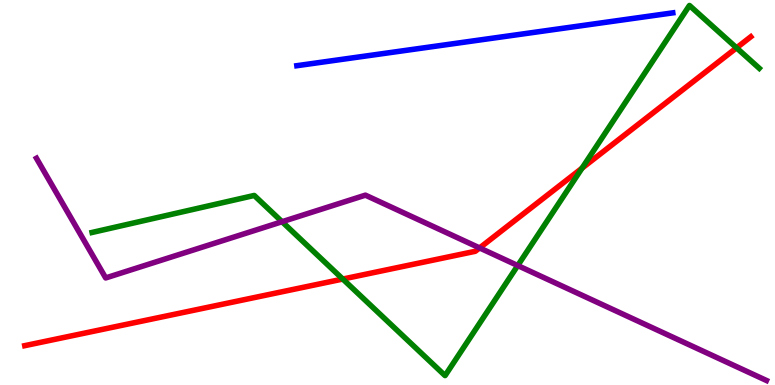[{'lines': ['blue', 'red'], 'intersections': []}, {'lines': ['green', 'red'], 'intersections': [{'x': 4.42, 'y': 2.75}, {'x': 7.51, 'y': 5.63}, {'x': 9.5, 'y': 8.76}]}, {'lines': ['purple', 'red'], 'intersections': [{'x': 6.19, 'y': 3.56}]}, {'lines': ['blue', 'green'], 'intersections': []}, {'lines': ['blue', 'purple'], 'intersections': []}, {'lines': ['green', 'purple'], 'intersections': [{'x': 3.64, 'y': 4.24}, {'x': 6.68, 'y': 3.1}]}]